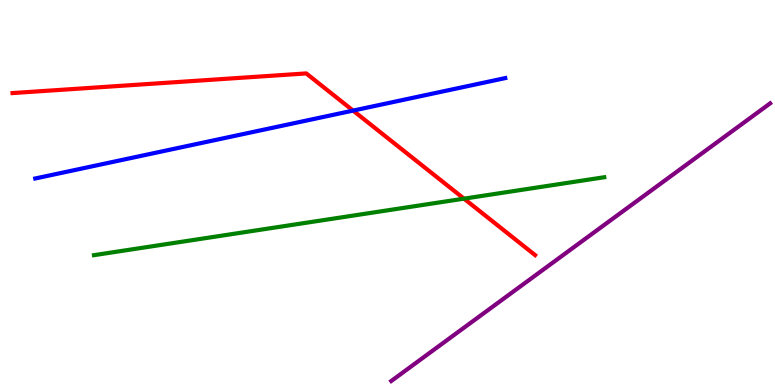[{'lines': ['blue', 'red'], 'intersections': [{'x': 4.56, 'y': 7.13}]}, {'lines': ['green', 'red'], 'intersections': [{'x': 5.99, 'y': 4.84}]}, {'lines': ['purple', 'red'], 'intersections': []}, {'lines': ['blue', 'green'], 'intersections': []}, {'lines': ['blue', 'purple'], 'intersections': []}, {'lines': ['green', 'purple'], 'intersections': []}]